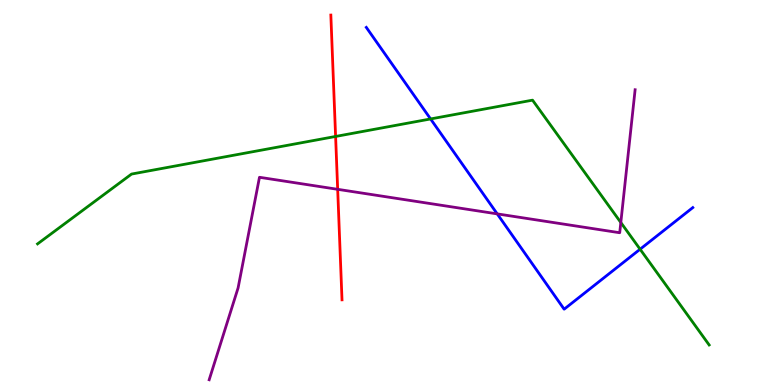[{'lines': ['blue', 'red'], 'intersections': []}, {'lines': ['green', 'red'], 'intersections': [{'x': 4.33, 'y': 6.46}]}, {'lines': ['purple', 'red'], 'intersections': [{'x': 4.36, 'y': 5.08}]}, {'lines': ['blue', 'green'], 'intersections': [{'x': 5.56, 'y': 6.91}, {'x': 8.26, 'y': 3.53}]}, {'lines': ['blue', 'purple'], 'intersections': [{'x': 6.42, 'y': 4.44}]}, {'lines': ['green', 'purple'], 'intersections': [{'x': 8.01, 'y': 4.22}]}]